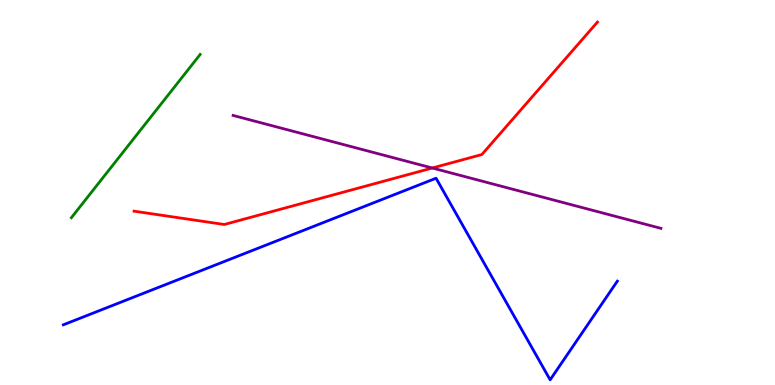[{'lines': ['blue', 'red'], 'intersections': []}, {'lines': ['green', 'red'], 'intersections': []}, {'lines': ['purple', 'red'], 'intersections': [{'x': 5.58, 'y': 5.64}]}, {'lines': ['blue', 'green'], 'intersections': []}, {'lines': ['blue', 'purple'], 'intersections': []}, {'lines': ['green', 'purple'], 'intersections': []}]